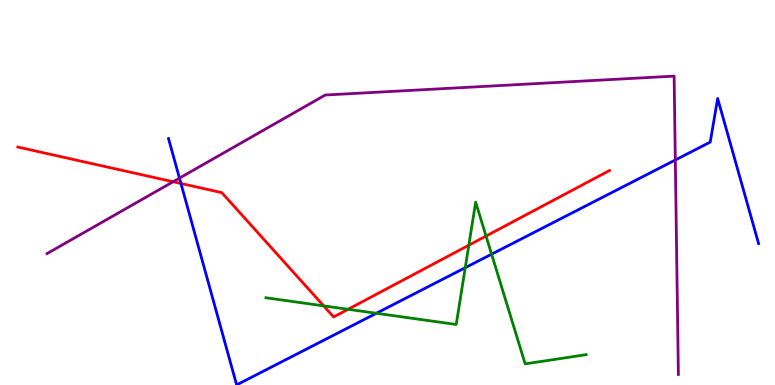[{'lines': ['blue', 'red'], 'intersections': [{'x': 2.33, 'y': 5.23}]}, {'lines': ['green', 'red'], 'intersections': [{'x': 4.18, 'y': 2.06}, {'x': 4.49, 'y': 1.97}, {'x': 6.05, 'y': 3.63}, {'x': 6.27, 'y': 3.87}]}, {'lines': ['purple', 'red'], 'intersections': [{'x': 2.23, 'y': 5.28}]}, {'lines': ['blue', 'green'], 'intersections': [{'x': 4.86, 'y': 1.86}, {'x': 6.0, 'y': 3.05}, {'x': 6.34, 'y': 3.4}]}, {'lines': ['blue', 'purple'], 'intersections': [{'x': 2.32, 'y': 5.37}, {'x': 8.71, 'y': 5.84}]}, {'lines': ['green', 'purple'], 'intersections': []}]